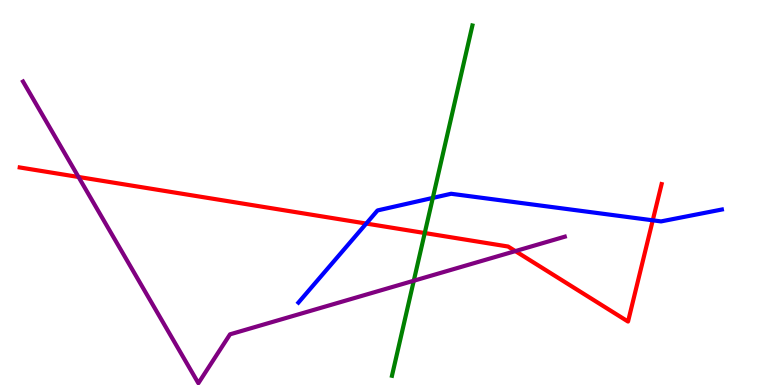[{'lines': ['blue', 'red'], 'intersections': [{'x': 4.73, 'y': 4.19}, {'x': 8.42, 'y': 4.28}]}, {'lines': ['green', 'red'], 'intersections': [{'x': 5.48, 'y': 3.95}]}, {'lines': ['purple', 'red'], 'intersections': [{'x': 1.01, 'y': 5.4}, {'x': 6.65, 'y': 3.48}]}, {'lines': ['blue', 'green'], 'intersections': [{'x': 5.58, 'y': 4.86}]}, {'lines': ['blue', 'purple'], 'intersections': []}, {'lines': ['green', 'purple'], 'intersections': [{'x': 5.34, 'y': 2.71}]}]